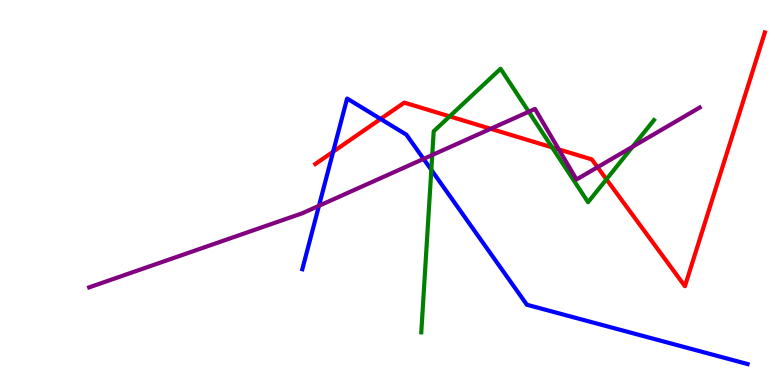[{'lines': ['blue', 'red'], 'intersections': [{'x': 4.3, 'y': 6.06}, {'x': 4.91, 'y': 6.91}]}, {'lines': ['green', 'red'], 'intersections': [{'x': 5.8, 'y': 6.98}, {'x': 7.12, 'y': 6.17}, {'x': 7.82, 'y': 5.34}]}, {'lines': ['purple', 'red'], 'intersections': [{'x': 6.33, 'y': 6.65}, {'x': 7.21, 'y': 6.12}, {'x': 7.71, 'y': 5.66}]}, {'lines': ['blue', 'green'], 'intersections': [{'x': 5.57, 'y': 5.59}]}, {'lines': ['blue', 'purple'], 'intersections': [{'x': 4.12, 'y': 4.65}, {'x': 5.47, 'y': 5.87}]}, {'lines': ['green', 'purple'], 'intersections': [{'x': 5.58, 'y': 5.97}, {'x': 6.82, 'y': 7.1}, {'x': 8.16, 'y': 6.19}]}]